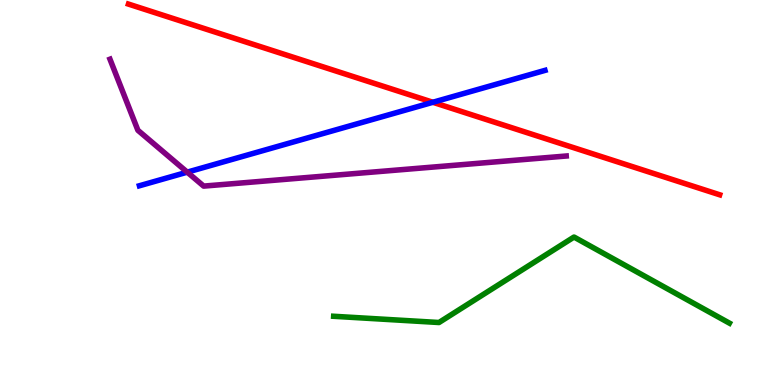[{'lines': ['blue', 'red'], 'intersections': [{'x': 5.59, 'y': 7.34}]}, {'lines': ['green', 'red'], 'intersections': []}, {'lines': ['purple', 'red'], 'intersections': []}, {'lines': ['blue', 'green'], 'intersections': []}, {'lines': ['blue', 'purple'], 'intersections': [{'x': 2.42, 'y': 5.53}]}, {'lines': ['green', 'purple'], 'intersections': []}]